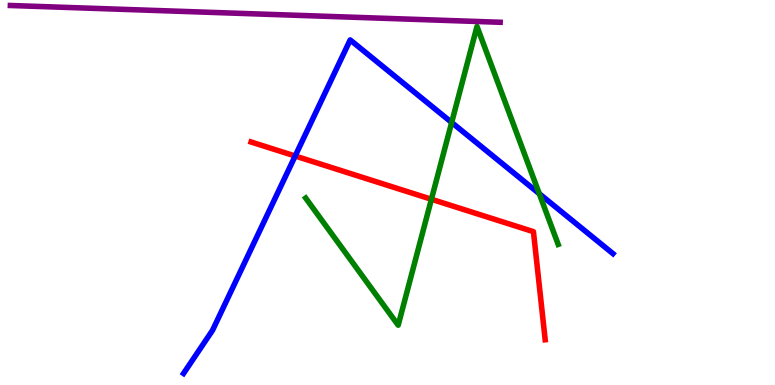[{'lines': ['blue', 'red'], 'intersections': [{'x': 3.81, 'y': 5.95}]}, {'lines': ['green', 'red'], 'intersections': [{'x': 5.57, 'y': 4.82}]}, {'lines': ['purple', 'red'], 'intersections': []}, {'lines': ['blue', 'green'], 'intersections': [{'x': 5.83, 'y': 6.82}, {'x': 6.96, 'y': 4.97}]}, {'lines': ['blue', 'purple'], 'intersections': []}, {'lines': ['green', 'purple'], 'intersections': []}]